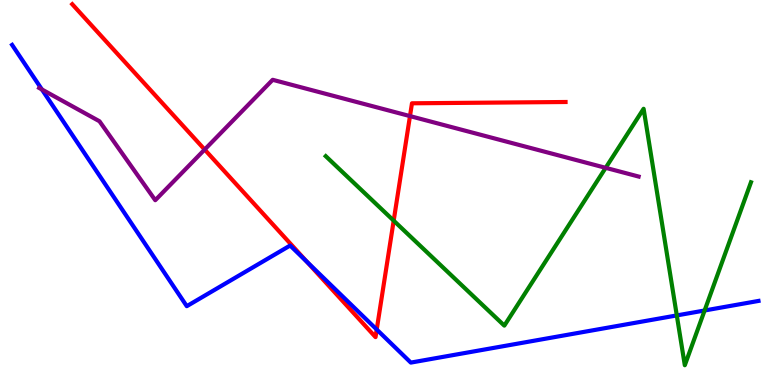[{'lines': ['blue', 'red'], 'intersections': [{'x': 3.96, 'y': 3.2}, {'x': 4.86, 'y': 1.44}]}, {'lines': ['green', 'red'], 'intersections': [{'x': 5.08, 'y': 4.27}]}, {'lines': ['purple', 'red'], 'intersections': [{'x': 2.64, 'y': 6.12}, {'x': 5.29, 'y': 6.98}]}, {'lines': ['blue', 'green'], 'intersections': [{'x': 8.73, 'y': 1.81}, {'x': 9.09, 'y': 1.94}]}, {'lines': ['blue', 'purple'], 'intersections': [{'x': 0.541, 'y': 7.68}]}, {'lines': ['green', 'purple'], 'intersections': [{'x': 7.82, 'y': 5.64}]}]